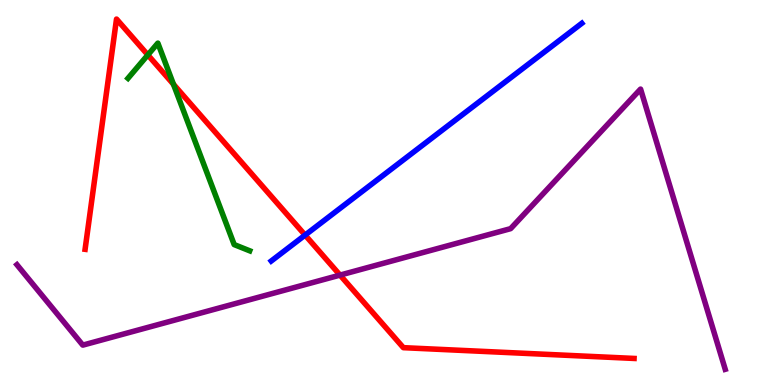[{'lines': ['blue', 'red'], 'intersections': [{'x': 3.94, 'y': 3.89}]}, {'lines': ['green', 'red'], 'intersections': [{'x': 1.91, 'y': 8.57}, {'x': 2.24, 'y': 7.81}]}, {'lines': ['purple', 'red'], 'intersections': [{'x': 4.39, 'y': 2.85}]}, {'lines': ['blue', 'green'], 'intersections': []}, {'lines': ['blue', 'purple'], 'intersections': []}, {'lines': ['green', 'purple'], 'intersections': []}]